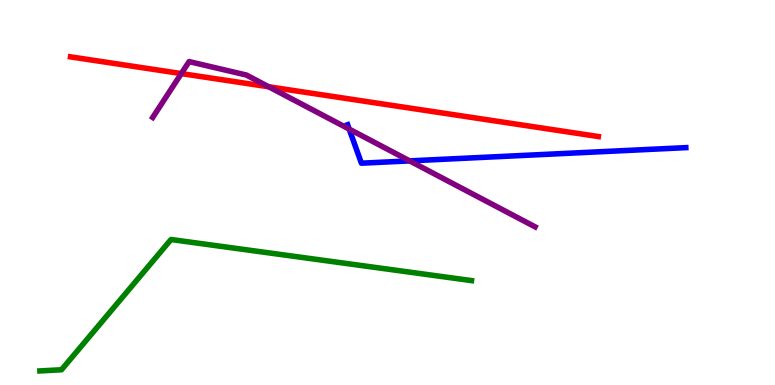[{'lines': ['blue', 'red'], 'intersections': []}, {'lines': ['green', 'red'], 'intersections': []}, {'lines': ['purple', 'red'], 'intersections': [{'x': 2.34, 'y': 8.09}, {'x': 3.47, 'y': 7.75}]}, {'lines': ['blue', 'green'], 'intersections': []}, {'lines': ['blue', 'purple'], 'intersections': [{'x': 4.51, 'y': 6.65}, {'x': 5.29, 'y': 5.82}]}, {'lines': ['green', 'purple'], 'intersections': []}]